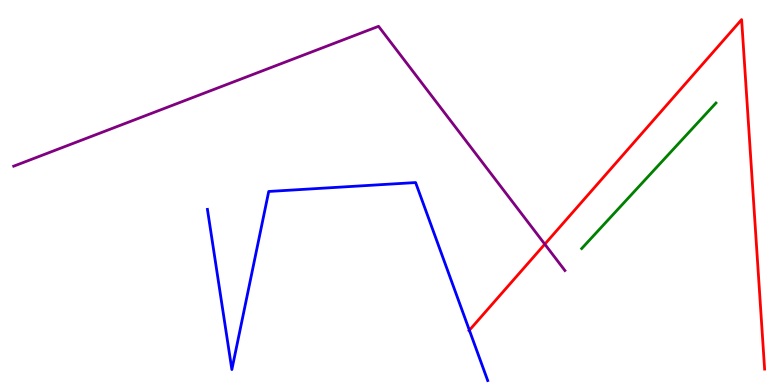[{'lines': ['blue', 'red'], 'intersections': [{'x': 6.06, 'y': 1.42}]}, {'lines': ['green', 'red'], 'intersections': []}, {'lines': ['purple', 'red'], 'intersections': [{'x': 7.03, 'y': 3.66}]}, {'lines': ['blue', 'green'], 'intersections': []}, {'lines': ['blue', 'purple'], 'intersections': []}, {'lines': ['green', 'purple'], 'intersections': []}]